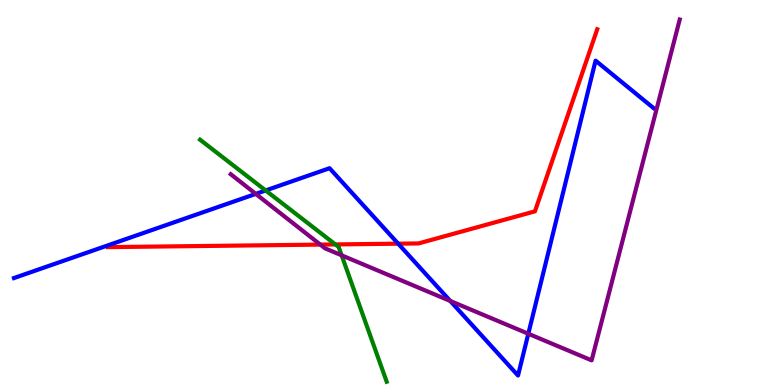[{'lines': ['blue', 'red'], 'intersections': [{'x': 5.14, 'y': 3.67}]}, {'lines': ['green', 'red'], 'intersections': [{'x': 4.33, 'y': 3.65}]}, {'lines': ['purple', 'red'], 'intersections': [{'x': 4.13, 'y': 3.65}]}, {'lines': ['blue', 'green'], 'intersections': [{'x': 3.43, 'y': 5.05}]}, {'lines': ['blue', 'purple'], 'intersections': [{'x': 3.3, 'y': 4.96}, {'x': 5.81, 'y': 2.18}, {'x': 6.82, 'y': 1.33}]}, {'lines': ['green', 'purple'], 'intersections': [{'x': 4.41, 'y': 3.37}]}]